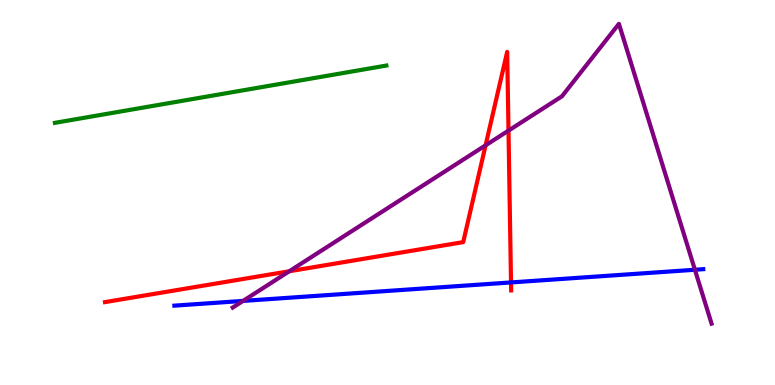[{'lines': ['blue', 'red'], 'intersections': [{'x': 6.59, 'y': 2.66}]}, {'lines': ['green', 'red'], 'intersections': []}, {'lines': ['purple', 'red'], 'intersections': [{'x': 3.73, 'y': 2.95}, {'x': 6.27, 'y': 6.23}, {'x': 6.56, 'y': 6.61}]}, {'lines': ['blue', 'green'], 'intersections': []}, {'lines': ['blue', 'purple'], 'intersections': [{'x': 3.14, 'y': 2.18}, {'x': 8.97, 'y': 2.99}]}, {'lines': ['green', 'purple'], 'intersections': []}]